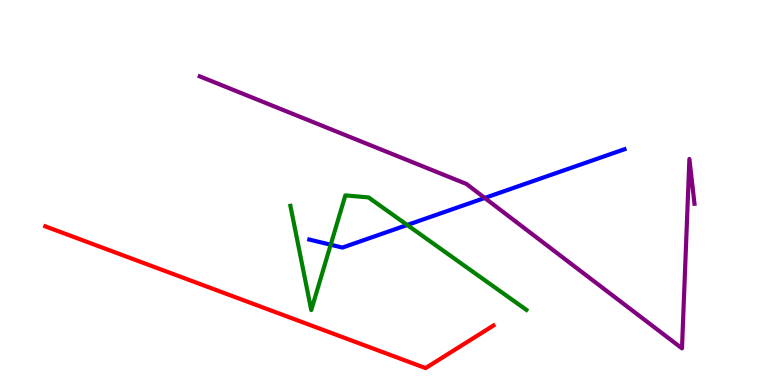[{'lines': ['blue', 'red'], 'intersections': []}, {'lines': ['green', 'red'], 'intersections': []}, {'lines': ['purple', 'red'], 'intersections': []}, {'lines': ['blue', 'green'], 'intersections': [{'x': 4.27, 'y': 3.64}, {'x': 5.25, 'y': 4.16}]}, {'lines': ['blue', 'purple'], 'intersections': [{'x': 6.25, 'y': 4.86}]}, {'lines': ['green', 'purple'], 'intersections': []}]